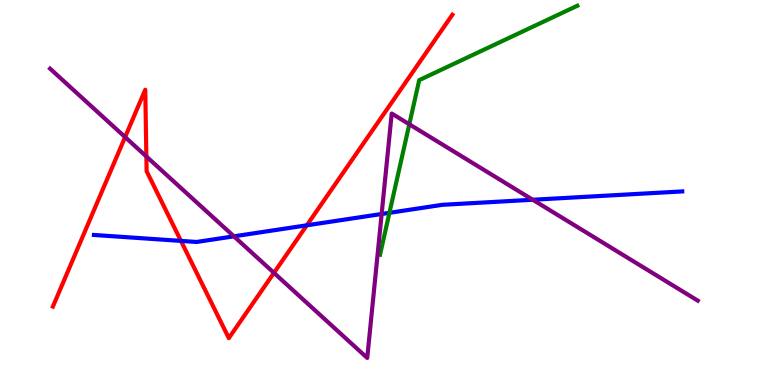[{'lines': ['blue', 'red'], 'intersections': [{'x': 2.33, 'y': 3.74}, {'x': 3.96, 'y': 4.15}]}, {'lines': ['green', 'red'], 'intersections': []}, {'lines': ['purple', 'red'], 'intersections': [{'x': 1.61, 'y': 6.44}, {'x': 1.89, 'y': 5.94}, {'x': 3.53, 'y': 2.91}]}, {'lines': ['blue', 'green'], 'intersections': [{'x': 5.02, 'y': 4.47}]}, {'lines': ['blue', 'purple'], 'intersections': [{'x': 3.02, 'y': 3.86}, {'x': 4.92, 'y': 4.44}, {'x': 6.87, 'y': 4.81}]}, {'lines': ['green', 'purple'], 'intersections': [{'x': 5.28, 'y': 6.77}]}]